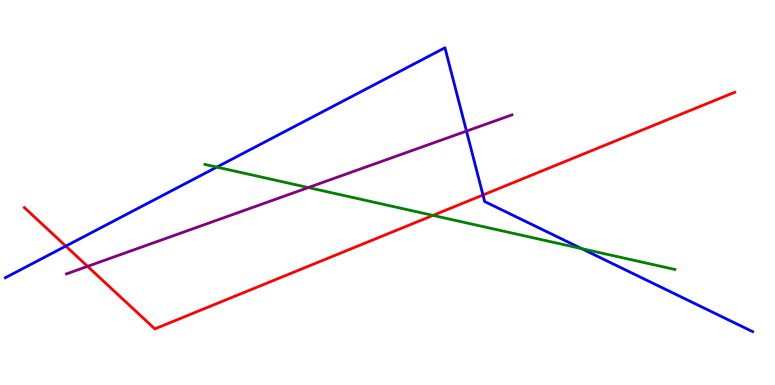[{'lines': ['blue', 'red'], 'intersections': [{'x': 0.849, 'y': 3.61}, {'x': 6.23, 'y': 4.94}]}, {'lines': ['green', 'red'], 'intersections': [{'x': 5.59, 'y': 4.41}]}, {'lines': ['purple', 'red'], 'intersections': [{'x': 1.13, 'y': 3.08}]}, {'lines': ['blue', 'green'], 'intersections': [{'x': 2.8, 'y': 5.66}, {'x': 7.5, 'y': 3.54}]}, {'lines': ['blue', 'purple'], 'intersections': [{'x': 6.02, 'y': 6.59}]}, {'lines': ['green', 'purple'], 'intersections': [{'x': 3.98, 'y': 5.13}]}]